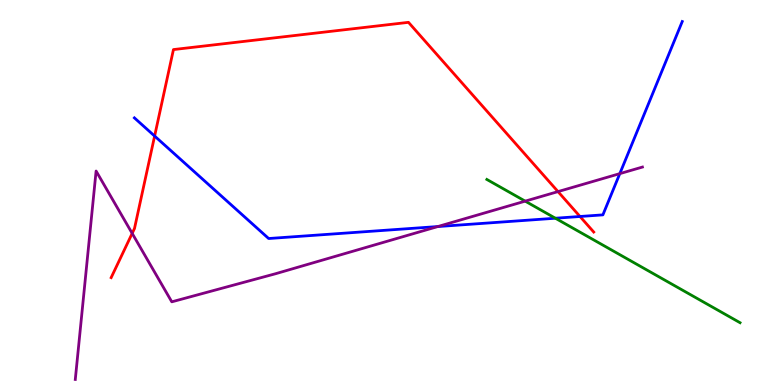[{'lines': ['blue', 'red'], 'intersections': [{'x': 2.0, 'y': 6.47}, {'x': 7.48, 'y': 4.38}]}, {'lines': ['green', 'red'], 'intersections': []}, {'lines': ['purple', 'red'], 'intersections': [{'x': 1.71, 'y': 3.94}, {'x': 7.2, 'y': 5.02}]}, {'lines': ['blue', 'green'], 'intersections': [{'x': 7.17, 'y': 4.33}]}, {'lines': ['blue', 'purple'], 'intersections': [{'x': 5.65, 'y': 4.12}, {'x': 8.0, 'y': 5.49}]}, {'lines': ['green', 'purple'], 'intersections': [{'x': 6.78, 'y': 4.78}]}]